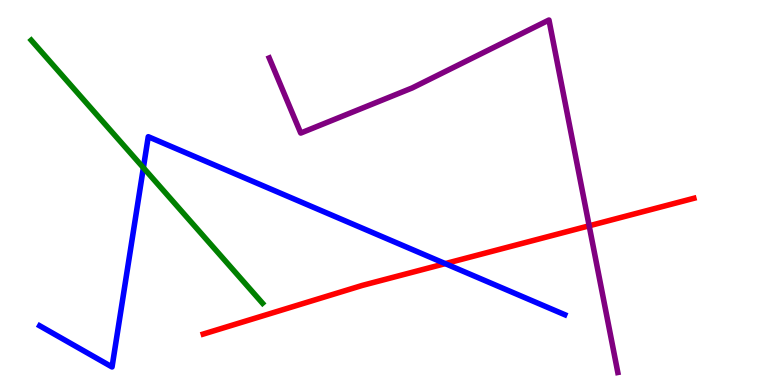[{'lines': ['blue', 'red'], 'intersections': [{'x': 5.75, 'y': 3.15}]}, {'lines': ['green', 'red'], 'intersections': []}, {'lines': ['purple', 'red'], 'intersections': [{'x': 7.6, 'y': 4.14}]}, {'lines': ['blue', 'green'], 'intersections': [{'x': 1.85, 'y': 5.64}]}, {'lines': ['blue', 'purple'], 'intersections': []}, {'lines': ['green', 'purple'], 'intersections': []}]